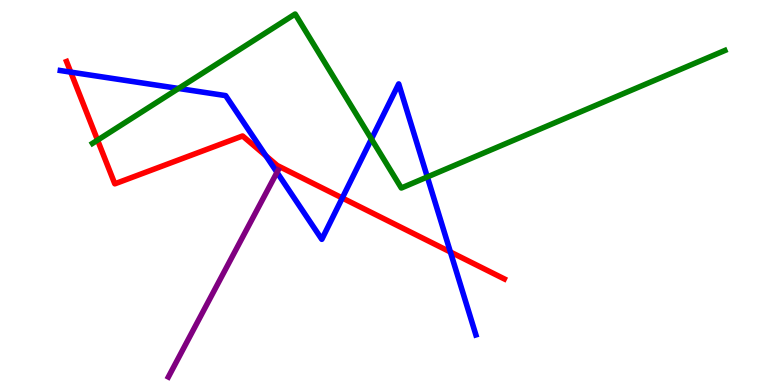[{'lines': ['blue', 'red'], 'intersections': [{'x': 0.913, 'y': 8.13}, {'x': 3.43, 'y': 5.95}, {'x': 4.42, 'y': 4.86}, {'x': 5.81, 'y': 3.45}]}, {'lines': ['green', 'red'], 'intersections': [{'x': 1.26, 'y': 6.36}]}, {'lines': ['purple', 'red'], 'intersections': []}, {'lines': ['blue', 'green'], 'intersections': [{'x': 2.3, 'y': 7.7}, {'x': 4.79, 'y': 6.39}, {'x': 5.51, 'y': 5.4}]}, {'lines': ['blue', 'purple'], 'intersections': [{'x': 3.57, 'y': 5.52}]}, {'lines': ['green', 'purple'], 'intersections': []}]